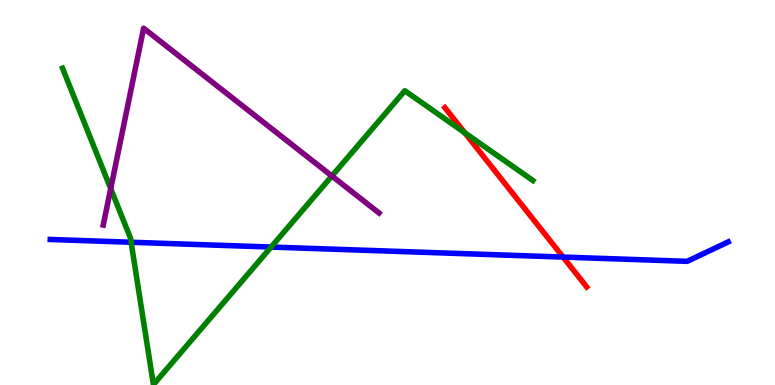[{'lines': ['blue', 'red'], 'intersections': [{'x': 7.27, 'y': 3.32}]}, {'lines': ['green', 'red'], 'intersections': [{'x': 6.0, 'y': 6.55}]}, {'lines': ['purple', 'red'], 'intersections': []}, {'lines': ['blue', 'green'], 'intersections': [{'x': 1.69, 'y': 3.71}, {'x': 3.5, 'y': 3.58}]}, {'lines': ['blue', 'purple'], 'intersections': []}, {'lines': ['green', 'purple'], 'intersections': [{'x': 1.43, 'y': 5.1}, {'x': 4.28, 'y': 5.43}]}]